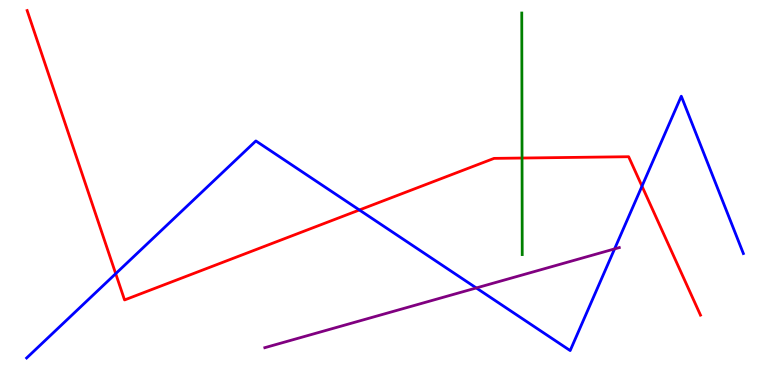[{'lines': ['blue', 'red'], 'intersections': [{'x': 1.49, 'y': 2.89}, {'x': 4.64, 'y': 4.55}, {'x': 8.28, 'y': 5.16}]}, {'lines': ['green', 'red'], 'intersections': [{'x': 6.74, 'y': 5.9}]}, {'lines': ['purple', 'red'], 'intersections': []}, {'lines': ['blue', 'green'], 'intersections': []}, {'lines': ['blue', 'purple'], 'intersections': [{'x': 6.15, 'y': 2.52}, {'x': 7.93, 'y': 3.53}]}, {'lines': ['green', 'purple'], 'intersections': []}]